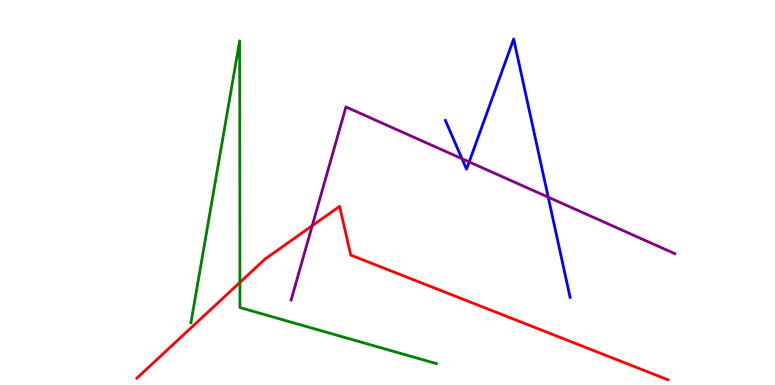[{'lines': ['blue', 'red'], 'intersections': []}, {'lines': ['green', 'red'], 'intersections': [{'x': 3.1, 'y': 2.66}]}, {'lines': ['purple', 'red'], 'intersections': [{'x': 4.03, 'y': 4.14}]}, {'lines': ['blue', 'green'], 'intersections': []}, {'lines': ['blue', 'purple'], 'intersections': [{'x': 5.96, 'y': 5.88}, {'x': 6.05, 'y': 5.79}, {'x': 7.07, 'y': 4.88}]}, {'lines': ['green', 'purple'], 'intersections': []}]